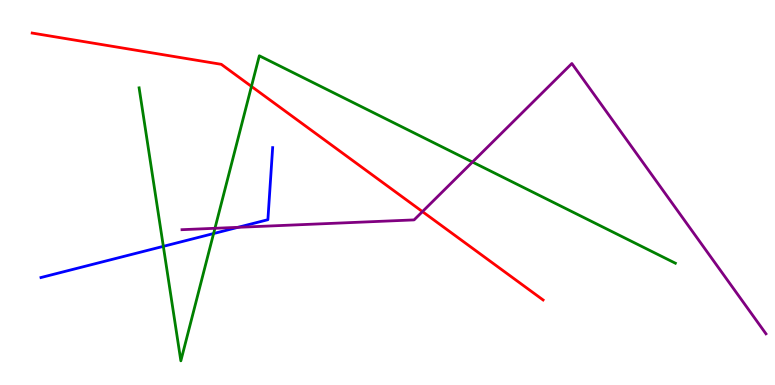[{'lines': ['blue', 'red'], 'intersections': []}, {'lines': ['green', 'red'], 'intersections': [{'x': 3.24, 'y': 7.76}]}, {'lines': ['purple', 'red'], 'intersections': [{'x': 5.45, 'y': 4.5}]}, {'lines': ['blue', 'green'], 'intersections': [{'x': 2.11, 'y': 3.6}, {'x': 2.76, 'y': 3.93}]}, {'lines': ['blue', 'purple'], 'intersections': [{'x': 3.07, 'y': 4.1}]}, {'lines': ['green', 'purple'], 'intersections': [{'x': 2.77, 'y': 4.07}, {'x': 6.1, 'y': 5.79}]}]